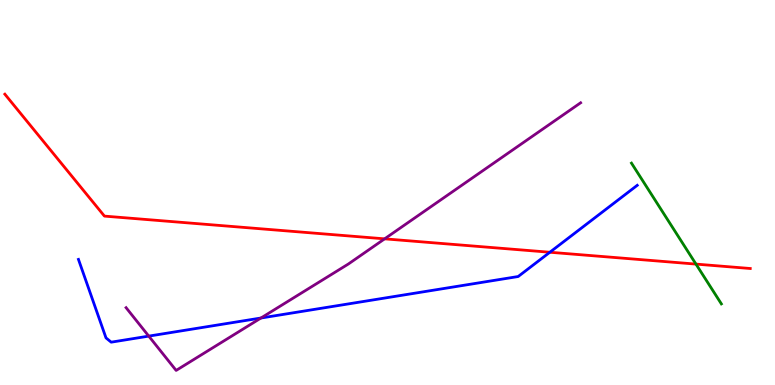[{'lines': ['blue', 'red'], 'intersections': [{'x': 7.09, 'y': 3.45}]}, {'lines': ['green', 'red'], 'intersections': [{'x': 8.98, 'y': 3.14}]}, {'lines': ['purple', 'red'], 'intersections': [{'x': 4.96, 'y': 3.8}]}, {'lines': ['blue', 'green'], 'intersections': []}, {'lines': ['blue', 'purple'], 'intersections': [{'x': 1.92, 'y': 1.27}, {'x': 3.37, 'y': 1.74}]}, {'lines': ['green', 'purple'], 'intersections': []}]